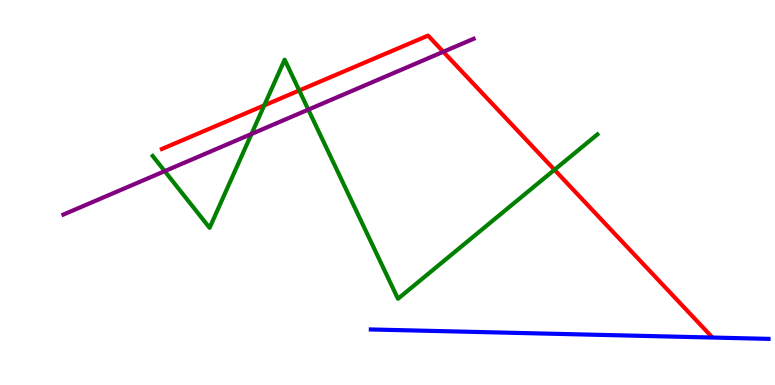[{'lines': ['blue', 'red'], 'intersections': []}, {'lines': ['green', 'red'], 'intersections': [{'x': 3.41, 'y': 7.26}, {'x': 3.86, 'y': 7.65}, {'x': 7.15, 'y': 5.59}]}, {'lines': ['purple', 'red'], 'intersections': [{'x': 5.72, 'y': 8.65}]}, {'lines': ['blue', 'green'], 'intersections': []}, {'lines': ['blue', 'purple'], 'intersections': []}, {'lines': ['green', 'purple'], 'intersections': [{'x': 2.13, 'y': 5.55}, {'x': 3.25, 'y': 6.52}, {'x': 3.98, 'y': 7.15}]}]